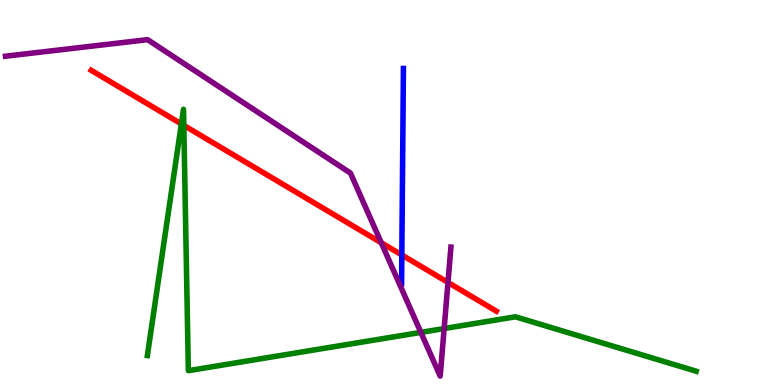[{'lines': ['blue', 'red'], 'intersections': [{'x': 5.18, 'y': 3.38}]}, {'lines': ['green', 'red'], 'intersections': [{'x': 2.34, 'y': 6.78}, {'x': 2.37, 'y': 6.74}]}, {'lines': ['purple', 'red'], 'intersections': [{'x': 4.92, 'y': 3.69}, {'x': 5.78, 'y': 2.66}]}, {'lines': ['blue', 'green'], 'intersections': []}, {'lines': ['blue', 'purple'], 'intersections': []}, {'lines': ['green', 'purple'], 'intersections': [{'x': 5.43, 'y': 1.37}, {'x': 5.73, 'y': 1.47}]}]